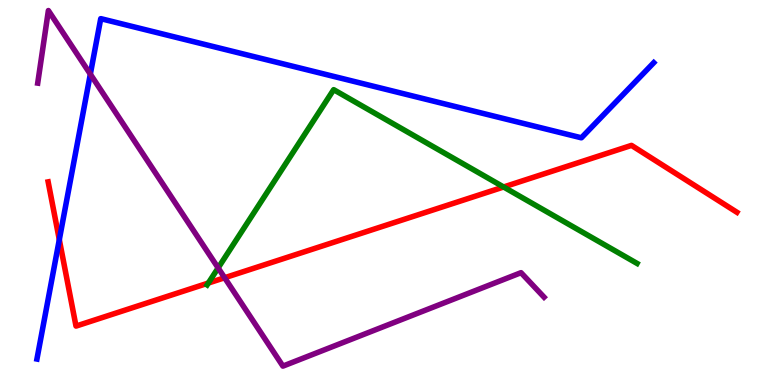[{'lines': ['blue', 'red'], 'intersections': [{'x': 0.765, 'y': 3.77}]}, {'lines': ['green', 'red'], 'intersections': [{'x': 2.69, 'y': 2.65}, {'x': 6.5, 'y': 5.14}]}, {'lines': ['purple', 'red'], 'intersections': [{'x': 2.9, 'y': 2.79}]}, {'lines': ['blue', 'green'], 'intersections': []}, {'lines': ['blue', 'purple'], 'intersections': [{'x': 1.17, 'y': 8.07}]}, {'lines': ['green', 'purple'], 'intersections': [{'x': 2.81, 'y': 3.04}]}]